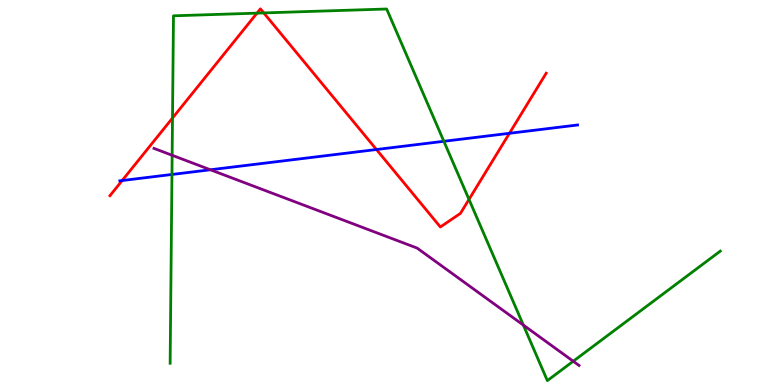[{'lines': ['blue', 'red'], 'intersections': [{'x': 1.58, 'y': 5.31}, {'x': 4.86, 'y': 6.12}, {'x': 6.57, 'y': 6.54}]}, {'lines': ['green', 'red'], 'intersections': [{'x': 2.23, 'y': 6.93}, {'x': 3.32, 'y': 9.66}, {'x': 3.4, 'y': 9.66}, {'x': 6.05, 'y': 4.82}]}, {'lines': ['purple', 'red'], 'intersections': []}, {'lines': ['blue', 'green'], 'intersections': [{'x': 2.22, 'y': 5.47}, {'x': 5.73, 'y': 6.33}]}, {'lines': ['blue', 'purple'], 'intersections': [{'x': 2.71, 'y': 5.59}]}, {'lines': ['green', 'purple'], 'intersections': [{'x': 2.22, 'y': 5.97}, {'x': 6.75, 'y': 1.56}, {'x': 7.4, 'y': 0.617}]}]